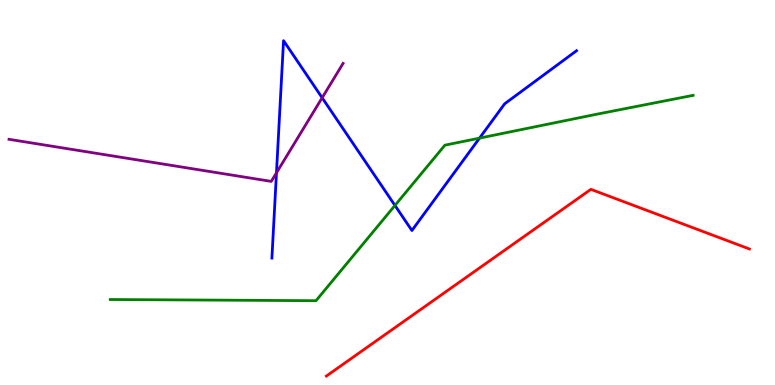[{'lines': ['blue', 'red'], 'intersections': []}, {'lines': ['green', 'red'], 'intersections': []}, {'lines': ['purple', 'red'], 'intersections': []}, {'lines': ['blue', 'green'], 'intersections': [{'x': 5.1, 'y': 4.66}, {'x': 6.19, 'y': 6.41}]}, {'lines': ['blue', 'purple'], 'intersections': [{'x': 3.57, 'y': 5.51}, {'x': 4.16, 'y': 7.46}]}, {'lines': ['green', 'purple'], 'intersections': []}]